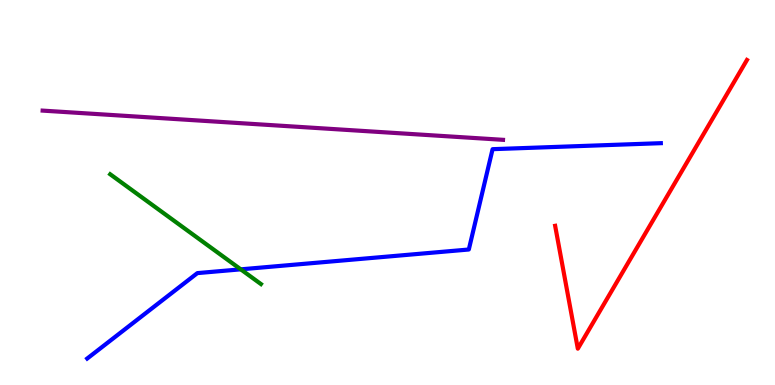[{'lines': ['blue', 'red'], 'intersections': []}, {'lines': ['green', 'red'], 'intersections': []}, {'lines': ['purple', 'red'], 'intersections': []}, {'lines': ['blue', 'green'], 'intersections': [{'x': 3.11, 'y': 3.0}]}, {'lines': ['blue', 'purple'], 'intersections': []}, {'lines': ['green', 'purple'], 'intersections': []}]